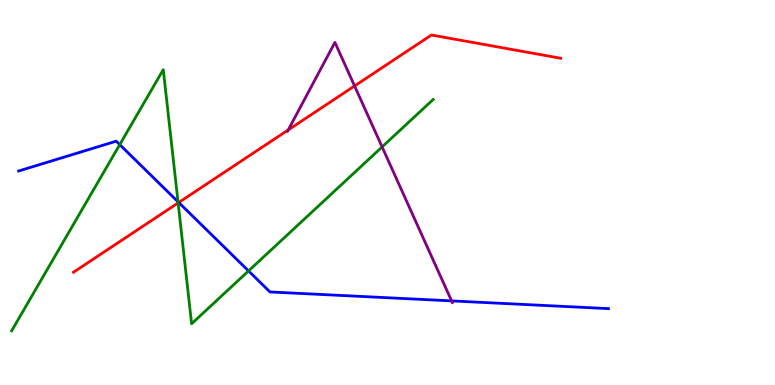[{'lines': ['blue', 'red'], 'intersections': [{'x': 2.31, 'y': 4.74}]}, {'lines': ['green', 'red'], 'intersections': [{'x': 2.3, 'y': 4.73}]}, {'lines': ['purple', 'red'], 'intersections': [{'x': 3.72, 'y': 6.63}, {'x': 4.58, 'y': 7.77}]}, {'lines': ['blue', 'green'], 'intersections': [{'x': 1.55, 'y': 6.24}, {'x': 2.3, 'y': 4.76}, {'x': 3.21, 'y': 2.96}]}, {'lines': ['blue', 'purple'], 'intersections': [{'x': 5.83, 'y': 2.18}]}, {'lines': ['green', 'purple'], 'intersections': [{'x': 4.93, 'y': 6.18}]}]